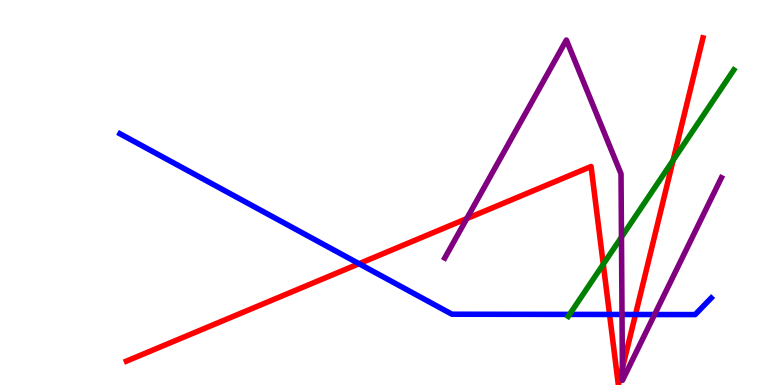[{'lines': ['blue', 'red'], 'intersections': [{'x': 4.63, 'y': 3.15}, {'x': 7.87, 'y': 1.83}, {'x': 8.2, 'y': 1.83}]}, {'lines': ['green', 'red'], 'intersections': [{'x': 7.78, 'y': 3.14}, {'x': 8.69, 'y': 5.84}]}, {'lines': ['purple', 'red'], 'intersections': [{'x': 6.02, 'y': 4.32}, {'x': 8.03, 'y': 0.435}]}, {'lines': ['blue', 'green'], 'intersections': [{'x': 7.35, 'y': 1.83}]}, {'lines': ['blue', 'purple'], 'intersections': [{'x': 8.03, 'y': 1.83}, {'x': 8.45, 'y': 1.83}]}, {'lines': ['green', 'purple'], 'intersections': [{'x': 8.02, 'y': 3.84}]}]